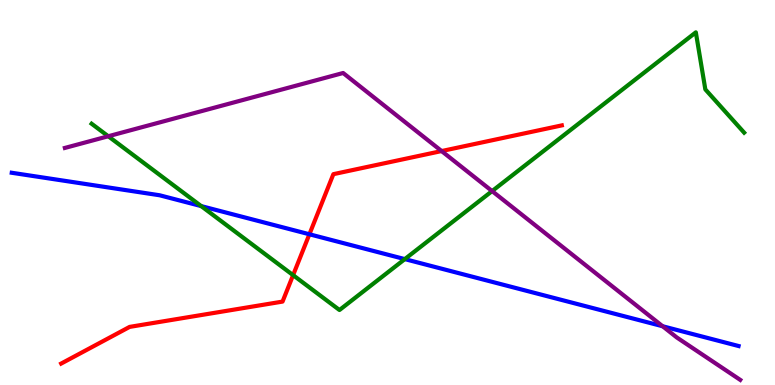[{'lines': ['blue', 'red'], 'intersections': [{'x': 3.99, 'y': 3.92}]}, {'lines': ['green', 'red'], 'intersections': [{'x': 3.78, 'y': 2.85}]}, {'lines': ['purple', 'red'], 'intersections': [{'x': 5.7, 'y': 6.08}]}, {'lines': ['blue', 'green'], 'intersections': [{'x': 2.6, 'y': 4.65}, {'x': 5.22, 'y': 3.27}]}, {'lines': ['blue', 'purple'], 'intersections': [{'x': 8.55, 'y': 1.53}]}, {'lines': ['green', 'purple'], 'intersections': [{'x': 1.4, 'y': 6.46}, {'x': 6.35, 'y': 5.04}]}]